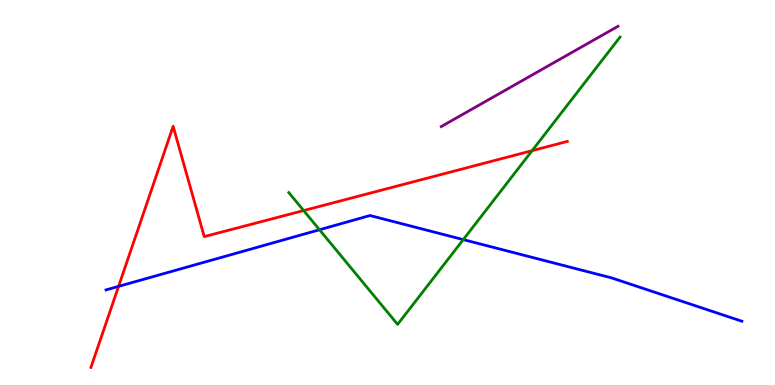[{'lines': ['blue', 'red'], 'intersections': [{'x': 1.53, 'y': 2.56}]}, {'lines': ['green', 'red'], 'intersections': [{'x': 3.92, 'y': 4.53}, {'x': 6.87, 'y': 6.09}]}, {'lines': ['purple', 'red'], 'intersections': []}, {'lines': ['blue', 'green'], 'intersections': [{'x': 4.12, 'y': 4.03}, {'x': 5.98, 'y': 3.78}]}, {'lines': ['blue', 'purple'], 'intersections': []}, {'lines': ['green', 'purple'], 'intersections': []}]